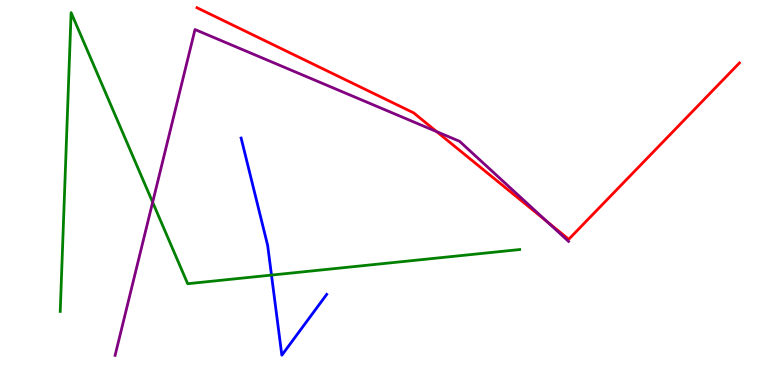[{'lines': ['blue', 'red'], 'intersections': []}, {'lines': ['green', 'red'], 'intersections': []}, {'lines': ['purple', 'red'], 'intersections': [{'x': 5.63, 'y': 6.58}, {'x': 7.06, 'y': 4.25}]}, {'lines': ['blue', 'green'], 'intersections': [{'x': 3.5, 'y': 2.85}]}, {'lines': ['blue', 'purple'], 'intersections': []}, {'lines': ['green', 'purple'], 'intersections': [{'x': 1.97, 'y': 4.75}]}]